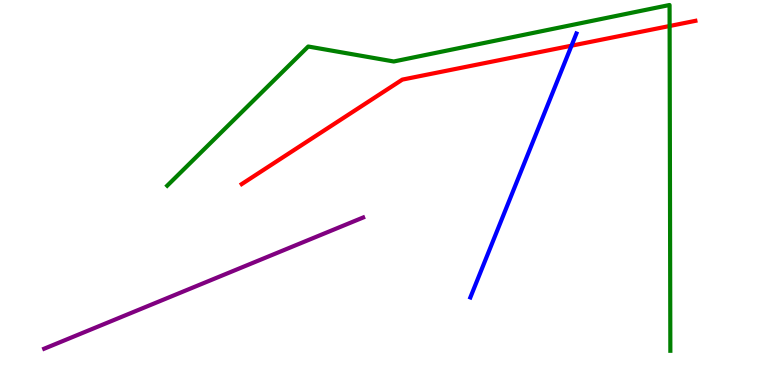[{'lines': ['blue', 'red'], 'intersections': [{'x': 7.37, 'y': 8.81}]}, {'lines': ['green', 'red'], 'intersections': [{'x': 8.64, 'y': 9.32}]}, {'lines': ['purple', 'red'], 'intersections': []}, {'lines': ['blue', 'green'], 'intersections': []}, {'lines': ['blue', 'purple'], 'intersections': []}, {'lines': ['green', 'purple'], 'intersections': []}]